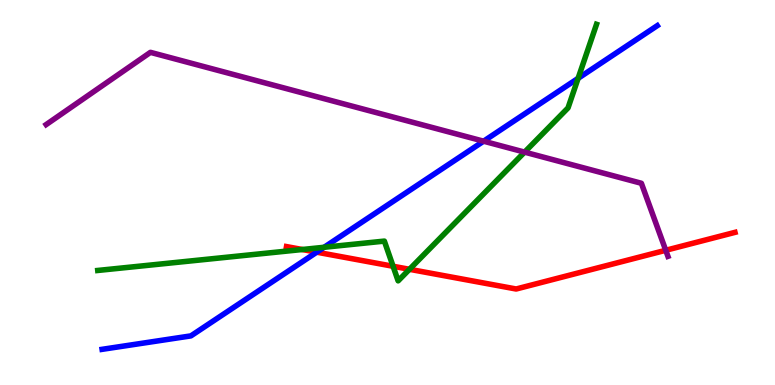[{'lines': ['blue', 'red'], 'intersections': [{'x': 4.09, 'y': 3.45}]}, {'lines': ['green', 'red'], 'intersections': [{'x': 3.9, 'y': 3.52}, {'x': 5.07, 'y': 3.08}, {'x': 5.28, 'y': 3.01}]}, {'lines': ['purple', 'red'], 'intersections': [{'x': 8.59, 'y': 3.5}]}, {'lines': ['blue', 'green'], 'intersections': [{'x': 4.18, 'y': 3.58}, {'x': 7.46, 'y': 7.97}]}, {'lines': ['blue', 'purple'], 'intersections': [{'x': 6.24, 'y': 6.33}]}, {'lines': ['green', 'purple'], 'intersections': [{'x': 6.77, 'y': 6.05}]}]